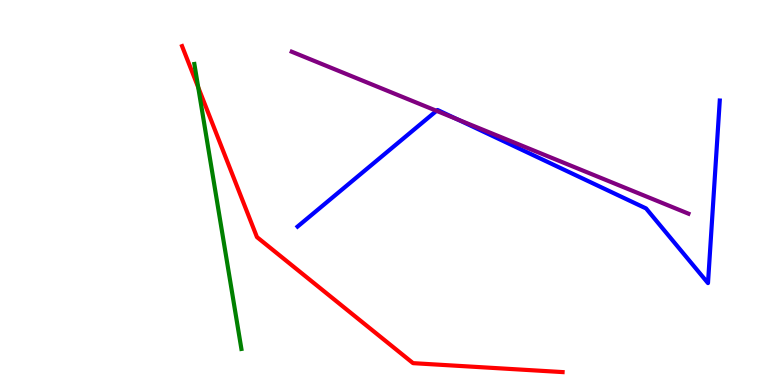[{'lines': ['blue', 'red'], 'intersections': []}, {'lines': ['green', 'red'], 'intersections': [{'x': 2.56, 'y': 7.73}]}, {'lines': ['purple', 'red'], 'intersections': []}, {'lines': ['blue', 'green'], 'intersections': []}, {'lines': ['blue', 'purple'], 'intersections': [{'x': 5.63, 'y': 7.12}, {'x': 5.9, 'y': 6.9}]}, {'lines': ['green', 'purple'], 'intersections': []}]